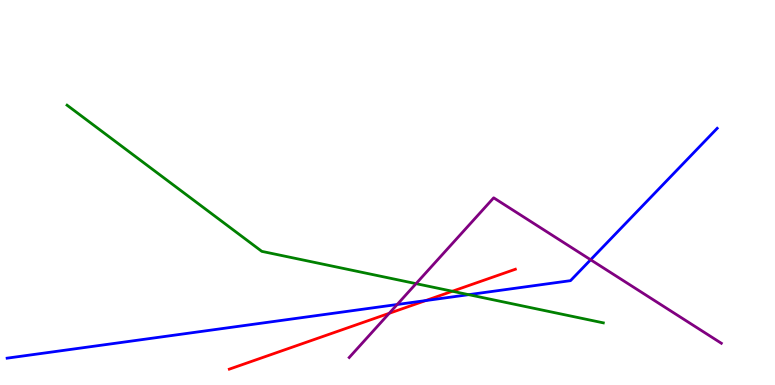[{'lines': ['blue', 'red'], 'intersections': [{'x': 5.49, 'y': 2.19}]}, {'lines': ['green', 'red'], 'intersections': [{'x': 5.84, 'y': 2.44}]}, {'lines': ['purple', 'red'], 'intersections': [{'x': 5.02, 'y': 1.86}]}, {'lines': ['blue', 'green'], 'intersections': [{'x': 6.05, 'y': 2.35}]}, {'lines': ['blue', 'purple'], 'intersections': [{'x': 5.12, 'y': 2.09}, {'x': 7.62, 'y': 3.25}]}, {'lines': ['green', 'purple'], 'intersections': [{'x': 5.37, 'y': 2.63}]}]